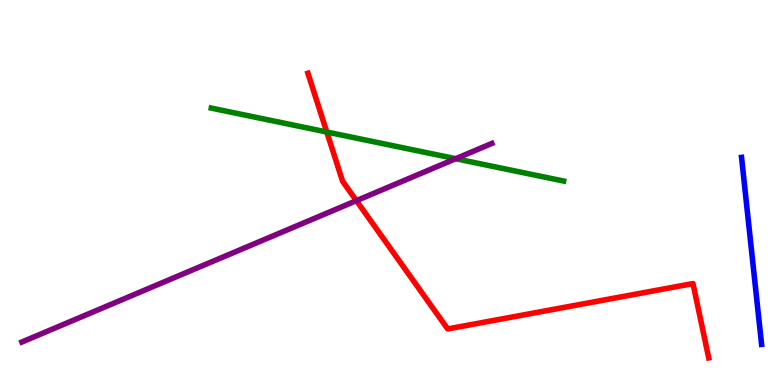[{'lines': ['blue', 'red'], 'intersections': []}, {'lines': ['green', 'red'], 'intersections': [{'x': 4.22, 'y': 6.57}]}, {'lines': ['purple', 'red'], 'intersections': [{'x': 4.6, 'y': 4.79}]}, {'lines': ['blue', 'green'], 'intersections': []}, {'lines': ['blue', 'purple'], 'intersections': []}, {'lines': ['green', 'purple'], 'intersections': [{'x': 5.88, 'y': 5.88}]}]